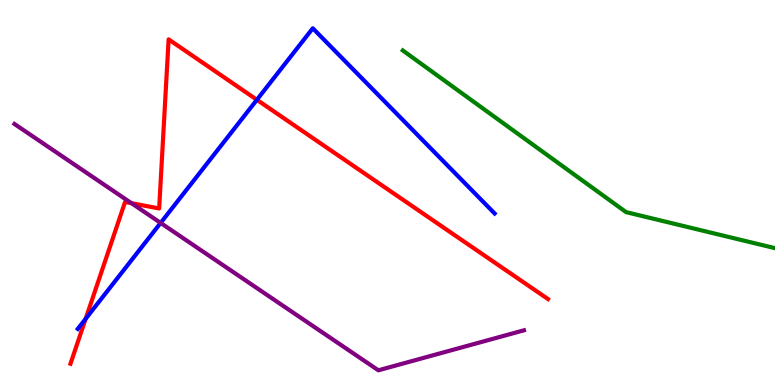[{'lines': ['blue', 'red'], 'intersections': [{'x': 1.1, 'y': 1.72}, {'x': 3.31, 'y': 7.41}]}, {'lines': ['green', 'red'], 'intersections': []}, {'lines': ['purple', 'red'], 'intersections': [{'x': 1.7, 'y': 4.72}]}, {'lines': ['blue', 'green'], 'intersections': []}, {'lines': ['blue', 'purple'], 'intersections': [{'x': 2.07, 'y': 4.21}]}, {'lines': ['green', 'purple'], 'intersections': []}]